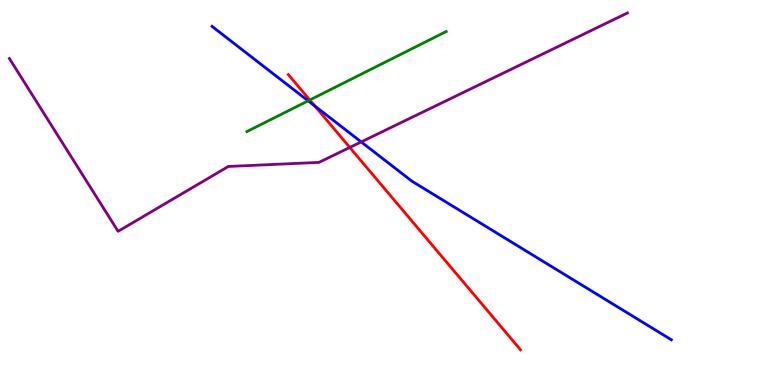[{'lines': ['blue', 'red'], 'intersections': [{'x': 4.06, 'y': 7.25}]}, {'lines': ['green', 'red'], 'intersections': [{'x': 4.0, 'y': 7.4}]}, {'lines': ['purple', 'red'], 'intersections': [{'x': 4.51, 'y': 6.17}]}, {'lines': ['blue', 'green'], 'intersections': [{'x': 3.98, 'y': 7.38}]}, {'lines': ['blue', 'purple'], 'intersections': [{'x': 4.66, 'y': 6.31}]}, {'lines': ['green', 'purple'], 'intersections': []}]